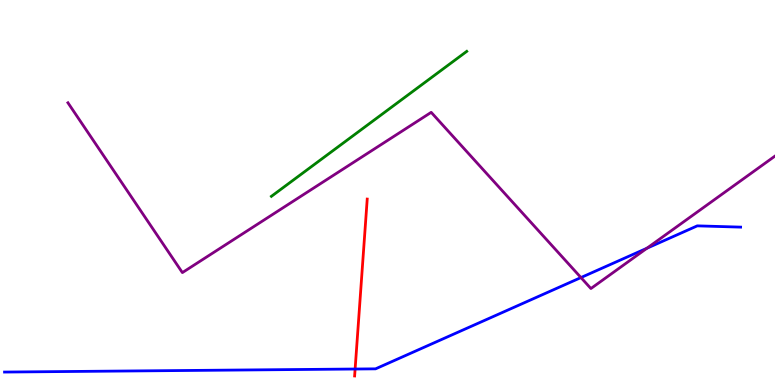[{'lines': ['blue', 'red'], 'intersections': [{'x': 4.58, 'y': 0.415}]}, {'lines': ['green', 'red'], 'intersections': []}, {'lines': ['purple', 'red'], 'intersections': []}, {'lines': ['blue', 'green'], 'intersections': []}, {'lines': ['blue', 'purple'], 'intersections': [{'x': 7.5, 'y': 2.79}, {'x': 8.35, 'y': 3.55}]}, {'lines': ['green', 'purple'], 'intersections': []}]